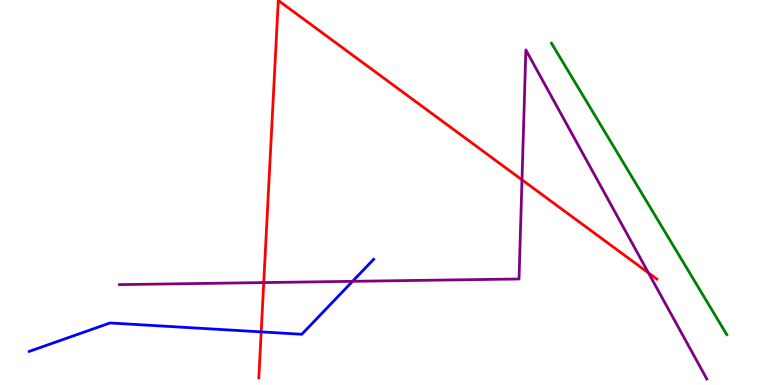[{'lines': ['blue', 'red'], 'intersections': [{'x': 3.37, 'y': 1.38}]}, {'lines': ['green', 'red'], 'intersections': []}, {'lines': ['purple', 'red'], 'intersections': [{'x': 3.4, 'y': 2.66}, {'x': 6.74, 'y': 5.33}, {'x': 8.37, 'y': 2.91}]}, {'lines': ['blue', 'green'], 'intersections': []}, {'lines': ['blue', 'purple'], 'intersections': [{'x': 4.55, 'y': 2.69}]}, {'lines': ['green', 'purple'], 'intersections': []}]